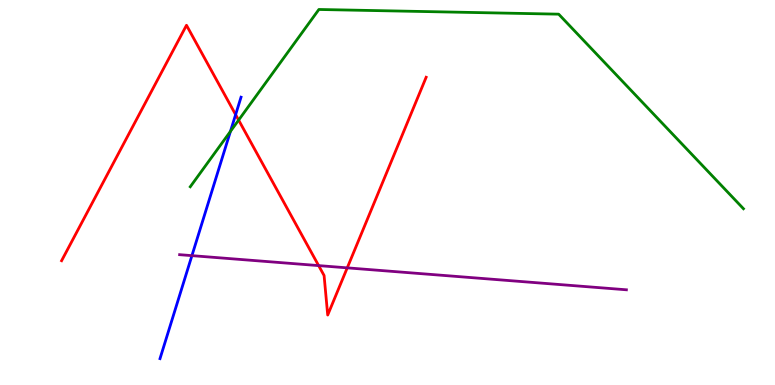[{'lines': ['blue', 'red'], 'intersections': [{'x': 3.04, 'y': 7.02}]}, {'lines': ['green', 'red'], 'intersections': [{'x': 3.08, 'y': 6.88}]}, {'lines': ['purple', 'red'], 'intersections': [{'x': 4.11, 'y': 3.1}, {'x': 4.48, 'y': 3.04}]}, {'lines': ['blue', 'green'], 'intersections': [{'x': 2.97, 'y': 6.59}]}, {'lines': ['blue', 'purple'], 'intersections': [{'x': 2.48, 'y': 3.36}]}, {'lines': ['green', 'purple'], 'intersections': []}]